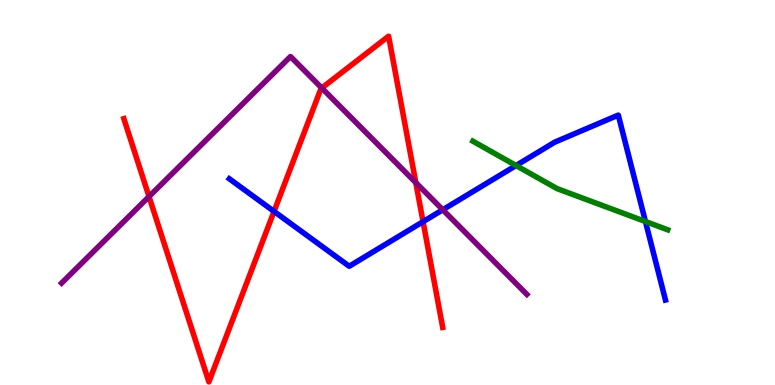[{'lines': ['blue', 'red'], 'intersections': [{'x': 3.54, 'y': 4.51}, {'x': 5.46, 'y': 4.24}]}, {'lines': ['green', 'red'], 'intersections': []}, {'lines': ['purple', 'red'], 'intersections': [{'x': 1.92, 'y': 4.89}, {'x': 4.15, 'y': 7.71}, {'x': 5.37, 'y': 5.26}]}, {'lines': ['blue', 'green'], 'intersections': [{'x': 6.66, 'y': 5.7}, {'x': 8.33, 'y': 4.25}]}, {'lines': ['blue', 'purple'], 'intersections': [{'x': 5.71, 'y': 4.55}]}, {'lines': ['green', 'purple'], 'intersections': []}]